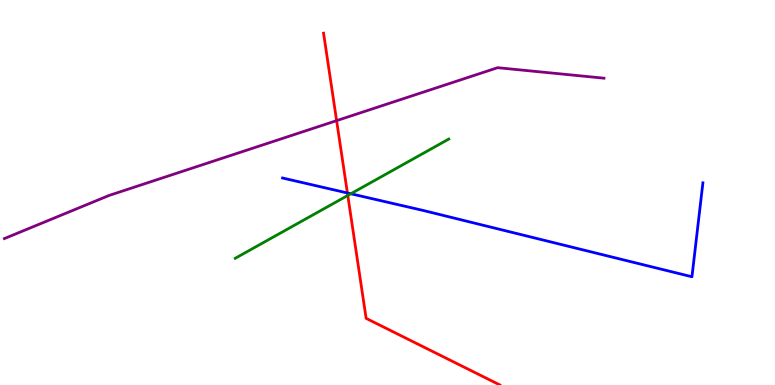[{'lines': ['blue', 'red'], 'intersections': [{'x': 4.48, 'y': 4.99}]}, {'lines': ['green', 'red'], 'intersections': [{'x': 4.49, 'y': 4.92}]}, {'lines': ['purple', 'red'], 'intersections': [{'x': 4.34, 'y': 6.87}]}, {'lines': ['blue', 'green'], 'intersections': [{'x': 4.53, 'y': 4.97}]}, {'lines': ['blue', 'purple'], 'intersections': []}, {'lines': ['green', 'purple'], 'intersections': []}]